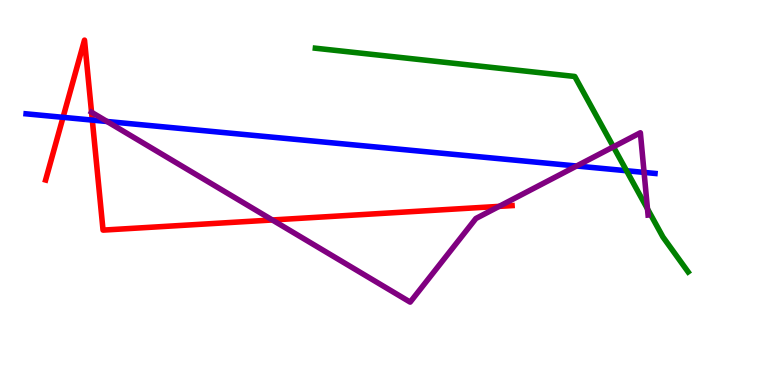[{'lines': ['blue', 'red'], 'intersections': [{'x': 0.813, 'y': 6.95}, {'x': 1.19, 'y': 6.88}]}, {'lines': ['green', 'red'], 'intersections': []}, {'lines': ['purple', 'red'], 'intersections': [{'x': 1.18, 'y': 7.08}, {'x': 3.51, 'y': 4.29}, {'x': 6.44, 'y': 4.64}]}, {'lines': ['blue', 'green'], 'intersections': [{'x': 8.08, 'y': 5.57}]}, {'lines': ['blue', 'purple'], 'intersections': [{'x': 1.38, 'y': 6.84}, {'x': 7.44, 'y': 5.69}, {'x': 8.31, 'y': 5.52}]}, {'lines': ['green', 'purple'], 'intersections': [{'x': 7.91, 'y': 6.19}, {'x': 8.35, 'y': 4.57}]}]